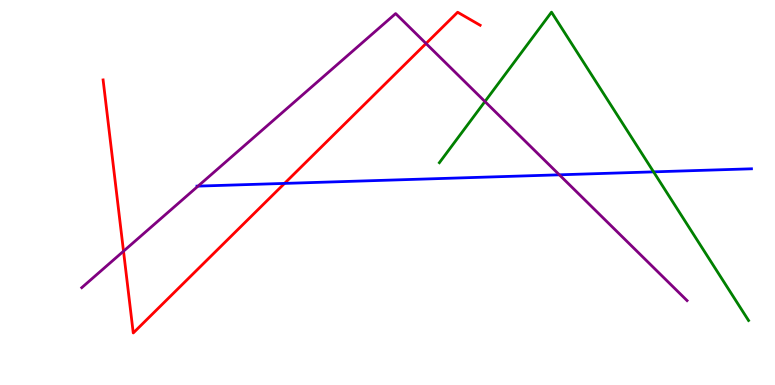[{'lines': ['blue', 'red'], 'intersections': [{'x': 3.67, 'y': 5.24}]}, {'lines': ['green', 'red'], 'intersections': []}, {'lines': ['purple', 'red'], 'intersections': [{'x': 1.59, 'y': 3.48}, {'x': 5.5, 'y': 8.87}]}, {'lines': ['blue', 'green'], 'intersections': [{'x': 8.43, 'y': 5.54}]}, {'lines': ['blue', 'purple'], 'intersections': [{'x': 2.56, 'y': 5.17}, {'x': 7.22, 'y': 5.46}]}, {'lines': ['green', 'purple'], 'intersections': [{'x': 6.26, 'y': 7.36}]}]